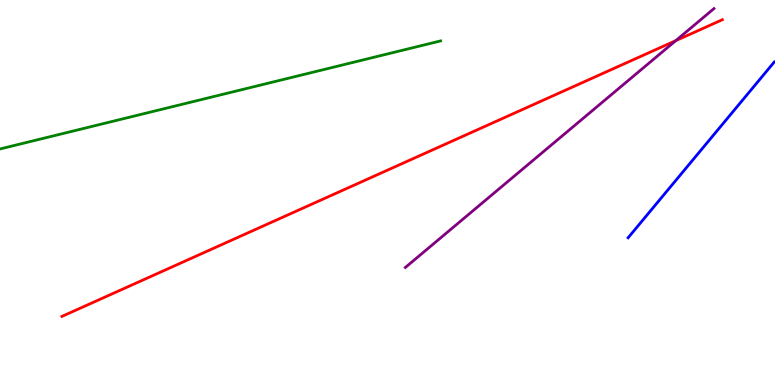[{'lines': ['blue', 'red'], 'intersections': []}, {'lines': ['green', 'red'], 'intersections': []}, {'lines': ['purple', 'red'], 'intersections': [{'x': 8.72, 'y': 8.94}]}, {'lines': ['blue', 'green'], 'intersections': []}, {'lines': ['blue', 'purple'], 'intersections': []}, {'lines': ['green', 'purple'], 'intersections': []}]